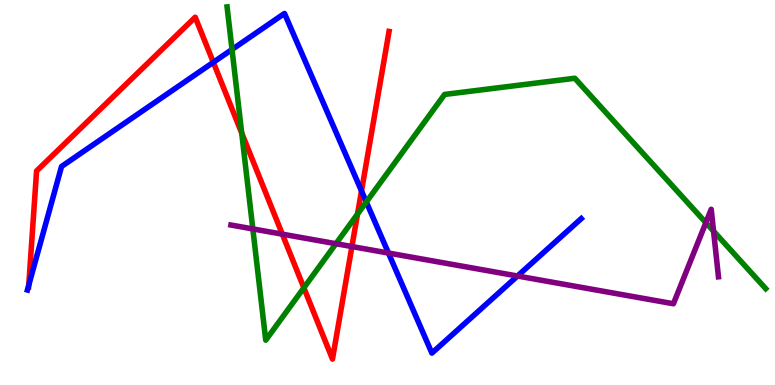[{'lines': ['blue', 'red'], 'intersections': [{'x': 0.371, 'y': 2.59}, {'x': 2.75, 'y': 8.38}, {'x': 4.66, 'y': 5.04}]}, {'lines': ['green', 'red'], 'intersections': [{'x': 3.12, 'y': 6.55}, {'x': 3.92, 'y': 2.52}, {'x': 4.61, 'y': 4.44}]}, {'lines': ['purple', 'red'], 'intersections': [{'x': 3.64, 'y': 3.92}, {'x': 4.54, 'y': 3.6}]}, {'lines': ['blue', 'green'], 'intersections': [{'x': 2.99, 'y': 8.71}, {'x': 4.73, 'y': 4.75}]}, {'lines': ['blue', 'purple'], 'intersections': [{'x': 5.01, 'y': 3.43}, {'x': 6.68, 'y': 2.83}]}, {'lines': ['green', 'purple'], 'intersections': [{'x': 3.26, 'y': 4.05}, {'x': 4.33, 'y': 3.67}, {'x': 9.11, 'y': 4.22}, {'x': 9.21, 'y': 4.0}]}]